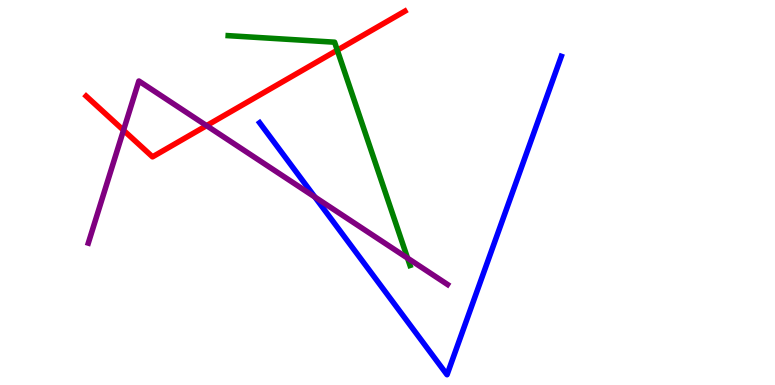[{'lines': ['blue', 'red'], 'intersections': []}, {'lines': ['green', 'red'], 'intersections': [{'x': 4.35, 'y': 8.7}]}, {'lines': ['purple', 'red'], 'intersections': [{'x': 1.59, 'y': 6.62}, {'x': 2.67, 'y': 6.74}]}, {'lines': ['blue', 'green'], 'intersections': []}, {'lines': ['blue', 'purple'], 'intersections': [{'x': 4.06, 'y': 4.88}]}, {'lines': ['green', 'purple'], 'intersections': [{'x': 5.26, 'y': 3.3}]}]